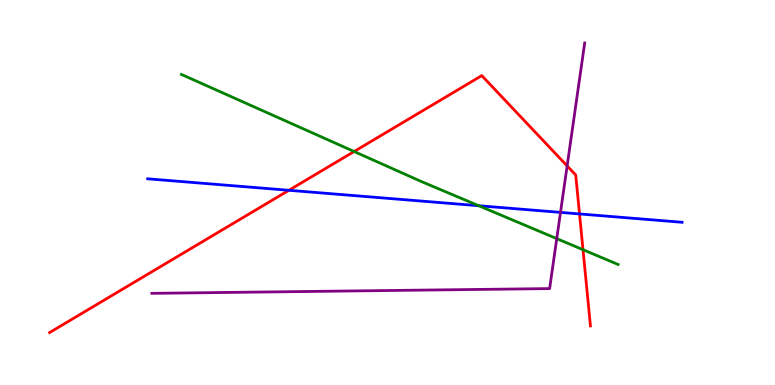[{'lines': ['blue', 'red'], 'intersections': [{'x': 3.73, 'y': 5.06}, {'x': 7.48, 'y': 4.44}]}, {'lines': ['green', 'red'], 'intersections': [{'x': 4.57, 'y': 6.06}, {'x': 7.52, 'y': 3.51}]}, {'lines': ['purple', 'red'], 'intersections': [{'x': 7.32, 'y': 5.69}]}, {'lines': ['blue', 'green'], 'intersections': [{'x': 6.18, 'y': 4.66}]}, {'lines': ['blue', 'purple'], 'intersections': [{'x': 7.23, 'y': 4.48}]}, {'lines': ['green', 'purple'], 'intersections': [{'x': 7.18, 'y': 3.8}]}]